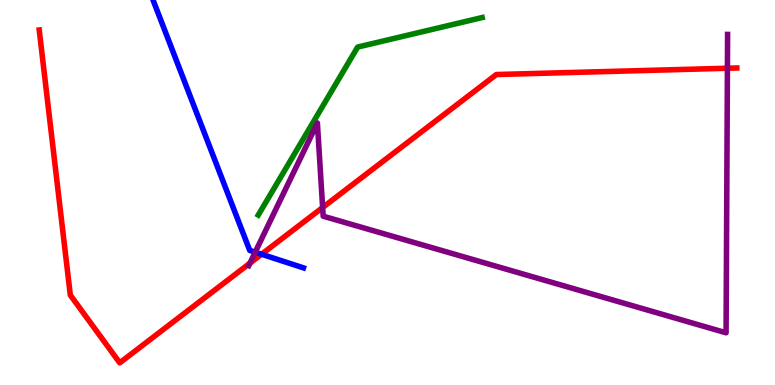[{'lines': ['blue', 'red'], 'intersections': [{'x': 3.38, 'y': 3.4}]}, {'lines': ['green', 'red'], 'intersections': []}, {'lines': ['purple', 'red'], 'intersections': [{'x': 3.22, 'y': 3.16}, {'x': 4.16, 'y': 4.61}, {'x': 9.39, 'y': 8.23}]}, {'lines': ['blue', 'green'], 'intersections': []}, {'lines': ['blue', 'purple'], 'intersections': [{'x': 3.29, 'y': 3.45}]}, {'lines': ['green', 'purple'], 'intersections': []}]